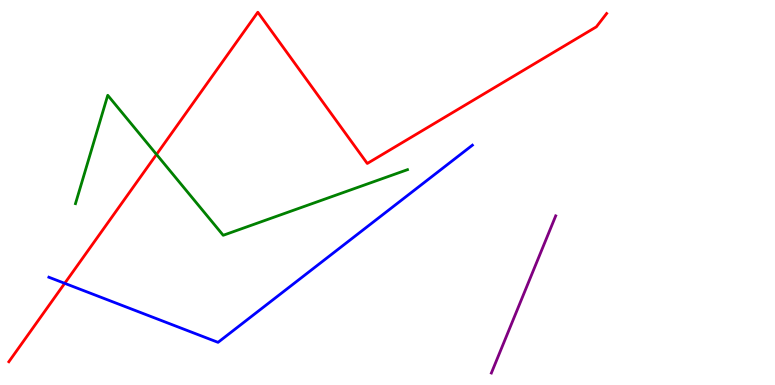[{'lines': ['blue', 'red'], 'intersections': [{'x': 0.835, 'y': 2.64}]}, {'lines': ['green', 'red'], 'intersections': [{'x': 2.02, 'y': 5.99}]}, {'lines': ['purple', 'red'], 'intersections': []}, {'lines': ['blue', 'green'], 'intersections': []}, {'lines': ['blue', 'purple'], 'intersections': []}, {'lines': ['green', 'purple'], 'intersections': []}]